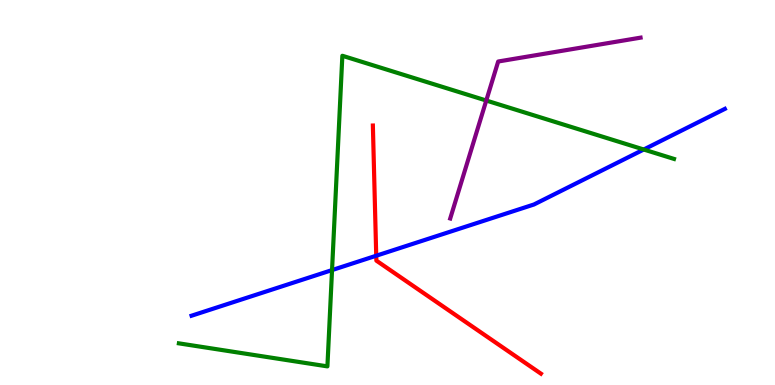[{'lines': ['blue', 'red'], 'intersections': [{'x': 4.85, 'y': 3.36}]}, {'lines': ['green', 'red'], 'intersections': []}, {'lines': ['purple', 'red'], 'intersections': []}, {'lines': ['blue', 'green'], 'intersections': [{'x': 4.28, 'y': 2.98}, {'x': 8.31, 'y': 6.12}]}, {'lines': ['blue', 'purple'], 'intersections': []}, {'lines': ['green', 'purple'], 'intersections': [{'x': 6.27, 'y': 7.39}]}]